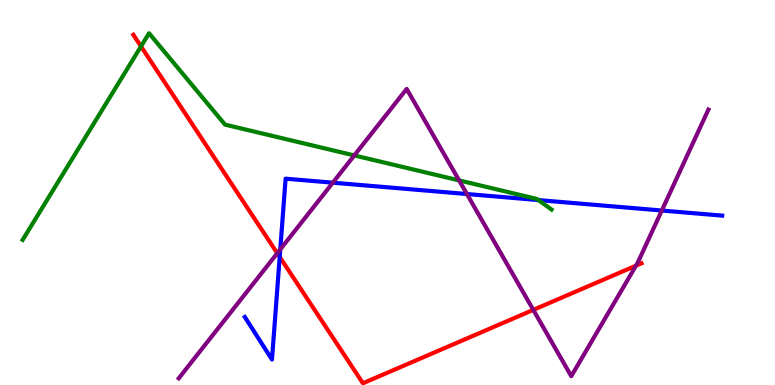[{'lines': ['blue', 'red'], 'intersections': [{'x': 3.61, 'y': 3.33}]}, {'lines': ['green', 'red'], 'intersections': [{'x': 1.82, 'y': 8.8}]}, {'lines': ['purple', 'red'], 'intersections': [{'x': 3.58, 'y': 3.42}, {'x': 6.88, 'y': 1.95}, {'x': 8.21, 'y': 3.1}]}, {'lines': ['blue', 'green'], 'intersections': [{'x': 6.95, 'y': 4.8}]}, {'lines': ['blue', 'purple'], 'intersections': [{'x': 3.62, 'y': 3.52}, {'x': 4.29, 'y': 5.26}, {'x': 6.02, 'y': 4.96}, {'x': 8.54, 'y': 4.53}]}, {'lines': ['green', 'purple'], 'intersections': [{'x': 4.57, 'y': 5.96}, {'x': 5.92, 'y': 5.31}]}]